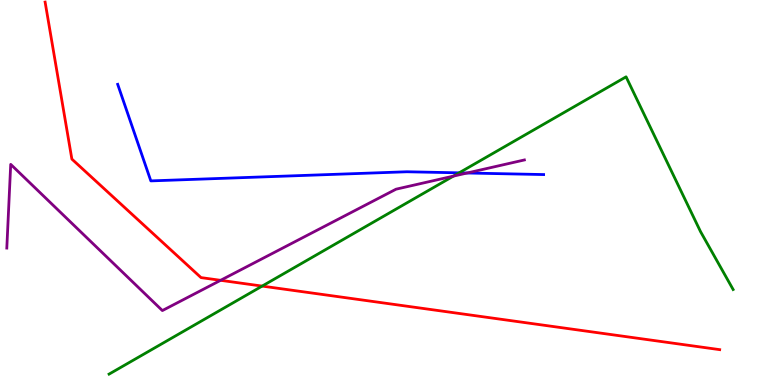[{'lines': ['blue', 'red'], 'intersections': []}, {'lines': ['green', 'red'], 'intersections': [{'x': 3.38, 'y': 2.57}]}, {'lines': ['purple', 'red'], 'intersections': [{'x': 2.85, 'y': 2.72}]}, {'lines': ['blue', 'green'], 'intersections': [{'x': 5.92, 'y': 5.51}]}, {'lines': ['blue', 'purple'], 'intersections': [{'x': 6.03, 'y': 5.51}]}, {'lines': ['green', 'purple'], 'intersections': [{'x': 5.85, 'y': 5.43}]}]